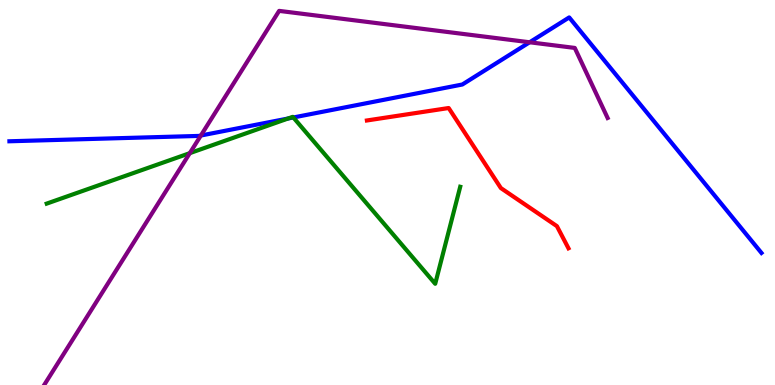[{'lines': ['blue', 'red'], 'intersections': []}, {'lines': ['green', 'red'], 'intersections': []}, {'lines': ['purple', 'red'], 'intersections': []}, {'lines': ['blue', 'green'], 'intersections': [{'x': 3.72, 'y': 6.92}, {'x': 3.79, 'y': 6.95}]}, {'lines': ['blue', 'purple'], 'intersections': [{'x': 2.59, 'y': 6.48}, {'x': 6.83, 'y': 8.9}]}, {'lines': ['green', 'purple'], 'intersections': [{'x': 2.45, 'y': 6.02}]}]